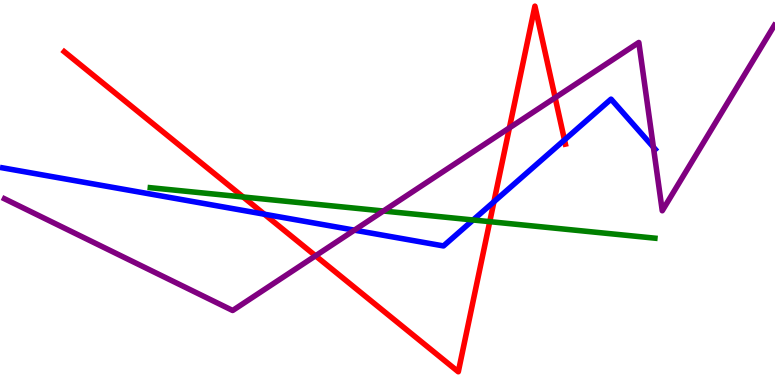[{'lines': ['blue', 'red'], 'intersections': [{'x': 3.41, 'y': 4.44}, {'x': 6.37, 'y': 4.76}, {'x': 7.28, 'y': 6.37}]}, {'lines': ['green', 'red'], 'intersections': [{'x': 3.14, 'y': 4.88}, {'x': 6.32, 'y': 4.24}]}, {'lines': ['purple', 'red'], 'intersections': [{'x': 4.07, 'y': 3.36}, {'x': 6.57, 'y': 6.68}, {'x': 7.16, 'y': 7.46}]}, {'lines': ['blue', 'green'], 'intersections': [{'x': 6.1, 'y': 4.29}]}, {'lines': ['blue', 'purple'], 'intersections': [{'x': 4.57, 'y': 4.02}, {'x': 8.43, 'y': 6.18}]}, {'lines': ['green', 'purple'], 'intersections': [{'x': 4.95, 'y': 4.52}]}]